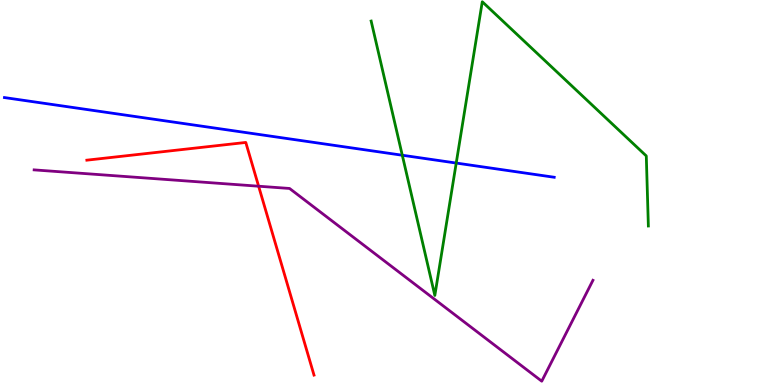[{'lines': ['blue', 'red'], 'intersections': []}, {'lines': ['green', 'red'], 'intersections': []}, {'lines': ['purple', 'red'], 'intersections': [{'x': 3.34, 'y': 5.16}]}, {'lines': ['blue', 'green'], 'intersections': [{'x': 5.19, 'y': 5.97}, {'x': 5.89, 'y': 5.76}]}, {'lines': ['blue', 'purple'], 'intersections': []}, {'lines': ['green', 'purple'], 'intersections': []}]